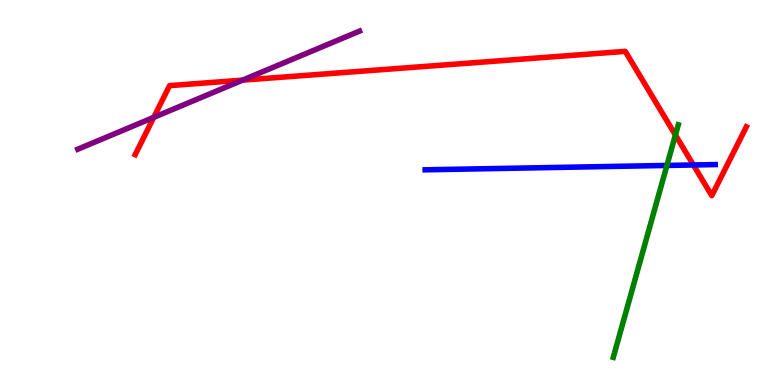[{'lines': ['blue', 'red'], 'intersections': [{'x': 8.95, 'y': 5.72}]}, {'lines': ['green', 'red'], 'intersections': [{'x': 8.72, 'y': 6.49}]}, {'lines': ['purple', 'red'], 'intersections': [{'x': 1.98, 'y': 6.95}, {'x': 3.13, 'y': 7.92}]}, {'lines': ['blue', 'green'], 'intersections': [{'x': 8.61, 'y': 5.7}]}, {'lines': ['blue', 'purple'], 'intersections': []}, {'lines': ['green', 'purple'], 'intersections': []}]